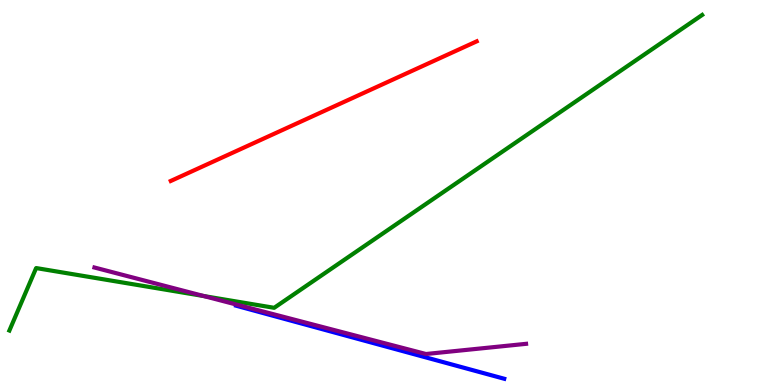[{'lines': ['blue', 'red'], 'intersections': []}, {'lines': ['green', 'red'], 'intersections': []}, {'lines': ['purple', 'red'], 'intersections': []}, {'lines': ['blue', 'green'], 'intersections': []}, {'lines': ['blue', 'purple'], 'intersections': []}, {'lines': ['green', 'purple'], 'intersections': [{'x': 2.63, 'y': 2.31}]}]